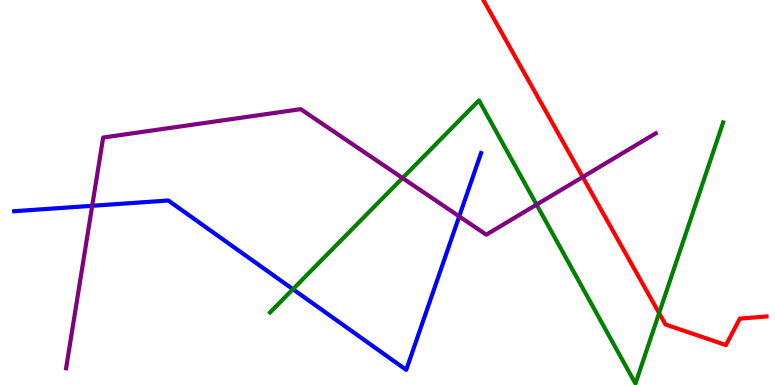[{'lines': ['blue', 'red'], 'intersections': []}, {'lines': ['green', 'red'], 'intersections': [{'x': 8.5, 'y': 1.87}]}, {'lines': ['purple', 'red'], 'intersections': [{'x': 7.52, 'y': 5.4}]}, {'lines': ['blue', 'green'], 'intersections': [{'x': 3.78, 'y': 2.49}]}, {'lines': ['blue', 'purple'], 'intersections': [{'x': 1.19, 'y': 4.65}, {'x': 5.93, 'y': 4.38}]}, {'lines': ['green', 'purple'], 'intersections': [{'x': 5.19, 'y': 5.38}, {'x': 6.92, 'y': 4.69}]}]